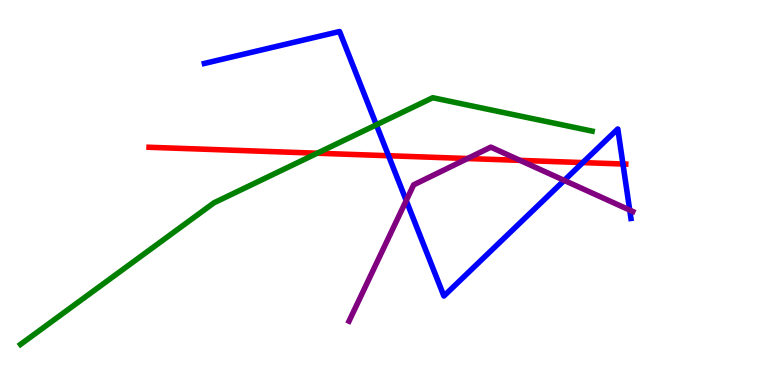[{'lines': ['blue', 'red'], 'intersections': [{'x': 5.01, 'y': 5.96}, {'x': 7.52, 'y': 5.78}, {'x': 8.04, 'y': 5.74}]}, {'lines': ['green', 'red'], 'intersections': [{'x': 4.09, 'y': 6.02}]}, {'lines': ['purple', 'red'], 'intersections': [{'x': 6.03, 'y': 5.88}, {'x': 6.71, 'y': 5.83}]}, {'lines': ['blue', 'green'], 'intersections': [{'x': 4.86, 'y': 6.76}]}, {'lines': ['blue', 'purple'], 'intersections': [{'x': 5.24, 'y': 4.79}, {'x': 7.28, 'y': 5.31}, {'x': 8.13, 'y': 4.54}]}, {'lines': ['green', 'purple'], 'intersections': []}]